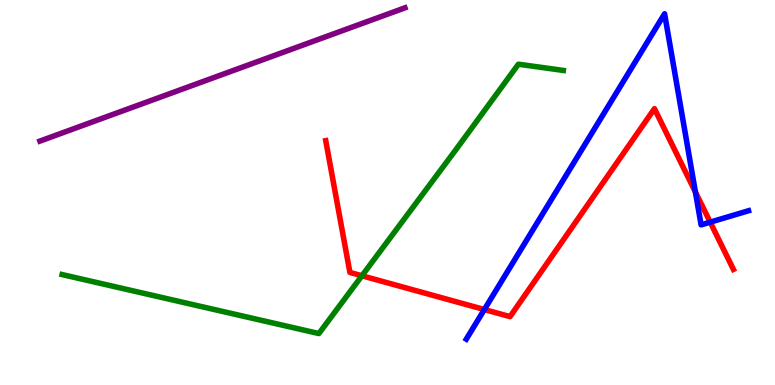[{'lines': ['blue', 'red'], 'intersections': [{'x': 6.25, 'y': 1.96}, {'x': 8.97, 'y': 5.01}, {'x': 9.16, 'y': 4.23}]}, {'lines': ['green', 'red'], 'intersections': [{'x': 4.67, 'y': 2.84}]}, {'lines': ['purple', 'red'], 'intersections': []}, {'lines': ['blue', 'green'], 'intersections': []}, {'lines': ['blue', 'purple'], 'intersections': []}, {'lines': ['green', 'purple'], 'intersections': []}]